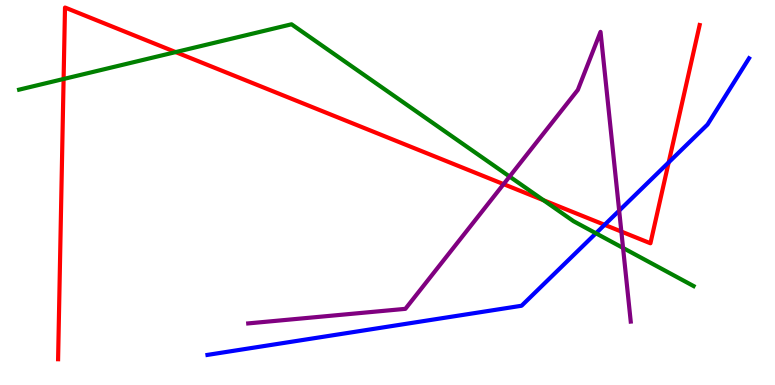[{'lines': ['blue', 'red'], 'intersections': [{'x': 7.8, 'y': 4.16}, {'x': 8.63, 'y': 5.78}]}, {'lines': ['green', 'red'], 'intersections': [{'x': 0.821, 'y': 7.95}, {'x': 2.27, 'y': 8.65}, {'x': 7.01, 'y': 4.8}]}, {'lines': ['purple', 'red'], 'intersections': [{'x': 6.5, 'y': 5.22}, {'x': 8.02, 'y': 3.99}]}, {'lines': ['blue', 'green'], 'intersections': [{'x': 7.69, 'y': 3.94}]}, {'lines': ['blue', 'purple'], 'intersections': [{'x': 7.99, 'y': 4.53}]}, {'lines': ['green', 'purple'], 'intersections': [{'x': 6.58, 'y': 5.41}, {'x': 8.04, 'y': 3.56}]}]